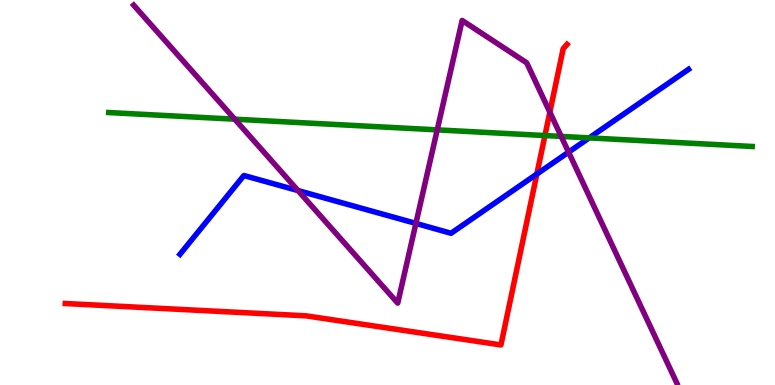[{'lines': ['blue', 'red'], 'intersections': [{'x': 6.93, 'y': 5.48}]}, {'lines': ['green', 'red'], 'intersections': [{'x': 7.03, 'y': 6.48}]}, {'lines': ['purple', 'red'], 'intersections': [{'x': 7.09, 'y': 7.09}]}, {'lines': ['blue', 'green'], 'intersections': [{'x': 7.6, 'y': 6.42}]}, {'lines': ['blue', 'purple'], 'intersections': [{'x': 3.85, 'y': 5.05}, {'x': 5.37, 'y': 4.2}, {'x': 7.34, 'y': 6.05}]}, {'lines': ['green', 'purple'], 'intersections': [{'x': 3.03, 'y': 6.9}, {'x': 5.64, 'y': 6.63}, {'x': 7.24, 'y': 6.46}]}]